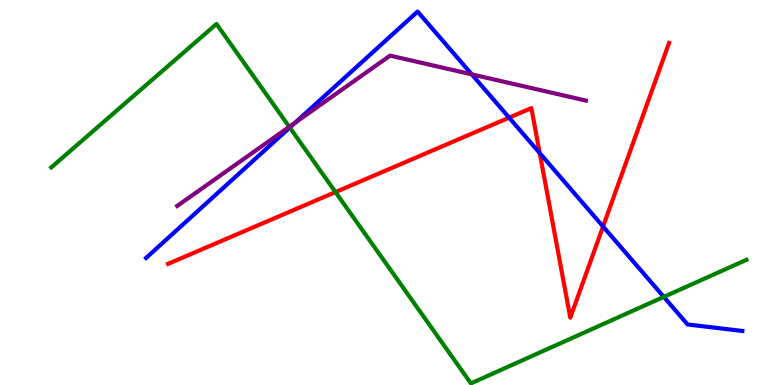[{'lines': ['blue', 'red'], 'intersections': [{'x': 6.57, 'y': 6.94}, {'x': 6.96, 'y': 6.02}, {'x': 7.78, 'y': 4.12}]}, {'lines': ['green', 'red'], 'intersections': [{'x': 4.33, 'y': 5.01}]}, {'lines': ['purple', 'red'], 'intersections': []}, {'lines': ['blue', 'green'], 'intersections': [{'x': 3.74, 'y': 6.69}, {'x': 8.57, 'y': 2.29}]}, {'lines': ['blue', 'purple'], 'intersections': [{'x': 3.81, 'y': 6.82}, {'x': 6.09, 'y': 8.07}]}, {'lines': ['green', 'purple'], 'intersections': [{'x': 3.73, 'y': 6.71}]}]